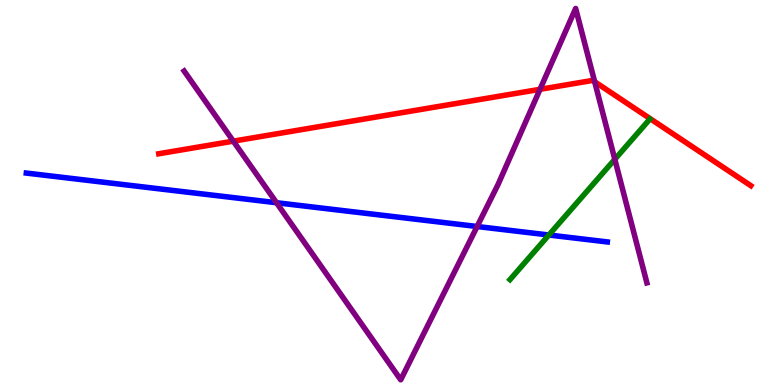[{'lines': ['blue', 'red'], 'intersections': []}, {'lines': ['green', 'red'], 'intersections': []}, {'lines': ['purple', 'red'], 'intersections': [{'x': 3.01, 'y': 6.33}, {'x': 6.97, 'y': 7.68}, {'x': 7.67, 'y': 7.88}]}, {'lines': ['blue', 'green'], 'intersections': [{'x': 7.08, 'y': 3.9}]}, {'lines': ['blue', 'purple'], 'intersections': [{'x': 3.57, 'y': 4.73}, {'x': 6.16, 'y': 4.12}]}, {'lines': ['green', 'purple'], 'intersections': [{'x': 7.93, 'y': 5.86}]}]